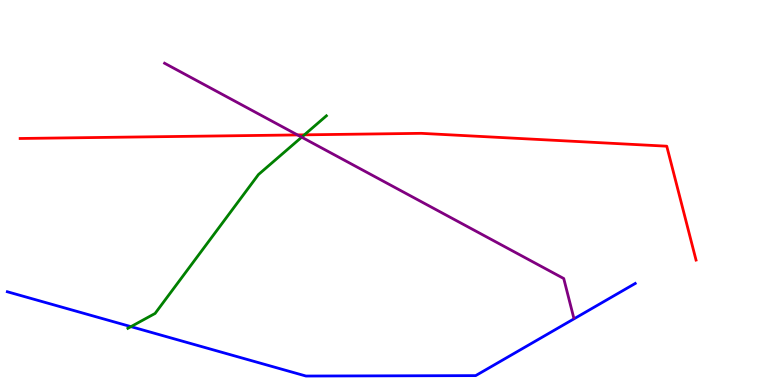[{'lines': ['blue', 'red'], 'intersections': []}, {'lines': ['green', 'red'], 'intersections': [{'x': 3.93, 'y': 6.5}]}, {'lines': ['purple', 'red'], 'intersections': [{'x': 3.84, 'y': 6.5}]}, {'lines': ['blue', 'green'], 'intersections': [{'x': 1.69, 'y': 1.52}]}, {'lines': ['blue', 'purple'], 'intersections': []}, {'lines': ['green', 'purple'], 'intersections': [{'x': 3.89, 'y': 6.44}]}]